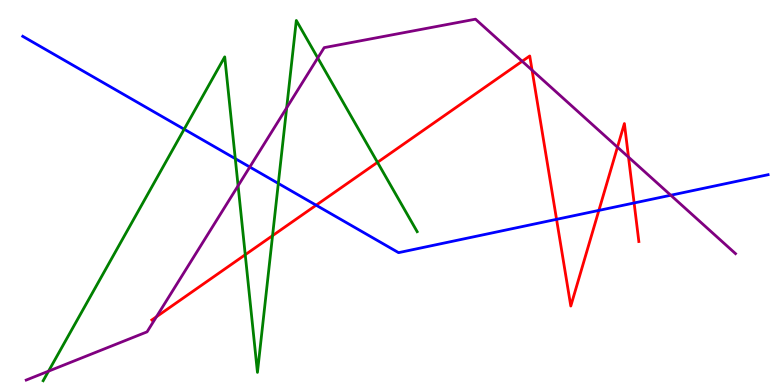[{'lines': ['blue', 'red'], 'intersections': [{'x': 4.08, 'y': 4.67}, {'x': 7.18, 'y': 4.3}, {'x': 7.73, 'y': 4.54}, {'x': 8.18, 'y': 4.73}]}, {'lines': ['green', 'red'], 'intersections': [{'x': 3.16, 'y': 3.38}, {'x': 3.52, 'y': 3.88}, {'x': 4.87, 'y': 5.78}]}, {'lines': ['purple', 'red'], 'intersections': [{'x': 2.02, 'y': 1.77}, {'x': 6.74, 'y': 8.41}, {'x': 6.87, 'y': 8.18}, {'x': 7.97, 'y': 6.18}, {'x': 8.11, 'y': 5.92}]}, {'lines': ['blue', 'green'], 'intersections': [{'x': 2.38, 'y': 6.64}, {'x': 3.04, 'y': 5.88}, {'x': 3.59, 'y': 5.24}]}, {'lines': ['blue', 'purple'], 'intersections': [{'x': 3.22, 'y': 5.66}, {'x': 8.65, 'y': 4.93}]}, {'lines': ['green', 'purple'], 'intersections': [{'x': 0.626, 'y': 0.36}, {'x': 3.07, 'y': 5.17}, {'x': 3.7, 'y': 7.2}, {'x': 4.1, 'y': 8.49}]}]